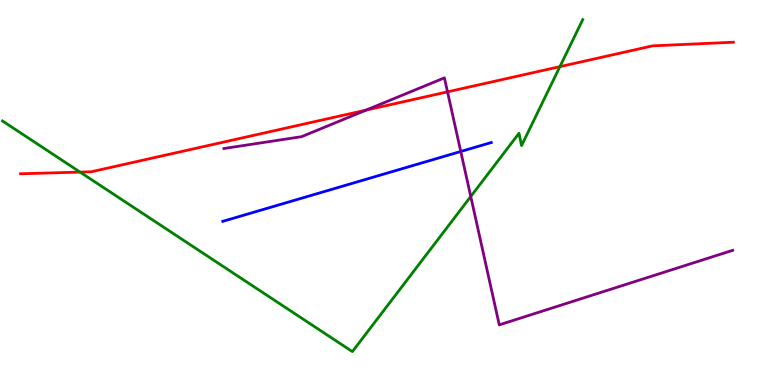[{'lines': ['blue', 'red'], 'intersections': []}, {'lines': ['green', 'red'], 'intersections': [{'x': 1.03, 'y': 5.53}, {'x': 7.22, 'y': 8.27}]}, {'lines': ['purple', 'red'], 'intersections': [{'x': 4.72, 'y': 7.14}, {'x': 5.77, 'y': 7.61}]}, {'lines': ['blue', 'green'], 'intersections': []}, {'lines': ['blue', 'purple'], 'intersections': [{'x': 5.95, 'y': 6.07}]}, {'lines': ['green', 'purple'], 'intersections': [{'x': 6.07, 'y': 4.9}]}]